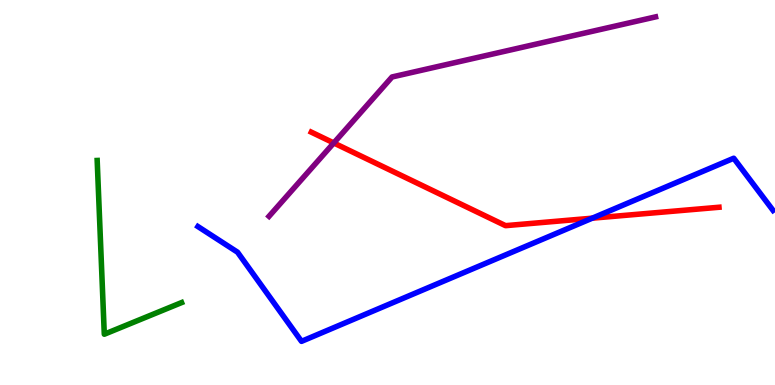[{'lines': ['blue', 'red'], 'intersections': [{'x': 7.64, 'y': 4.33}]}, {'lines': ['green', 'red'], 'intersections': []}, {'lines': ['purple', 'red'], 'intersections': [{'x': 4.31, 'y': 6.29}]}, {'lines': ['blue', 'green'], 'intersections': []}, {'lines': ['blue', 'purple'], 'intersections': []}, {'lines': ['green', 'purple'], 'intersections': []}]